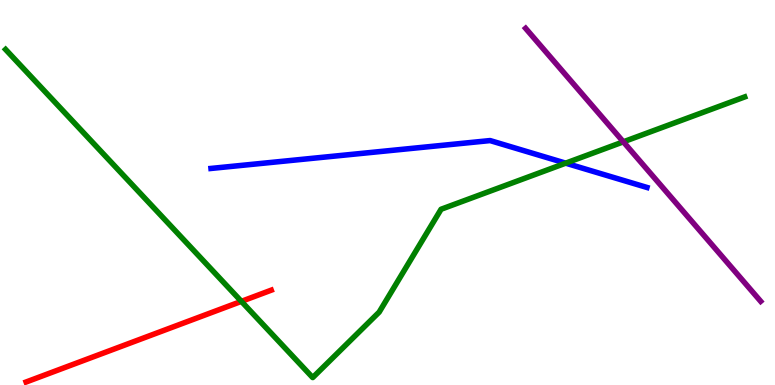[{'lines': ['blue', 'red'], 'intersections': []}, {'lines': ['green', 'red'], 'intersections': [{'x': 3.11, 'y': 2.17}]}, {'lines': ['purple', 'red'], 'intersections': []}, {'lines': ['blue', 'green'], 'intersections': [{'x': 7.3, 'y': 5.76}]}, {'lines': ['blue', 'purple'], 'intersections': []}, {'lines': ['green', 'purple'], 'intersections': [{'x': 8.04, 'y': 6.32}]}]